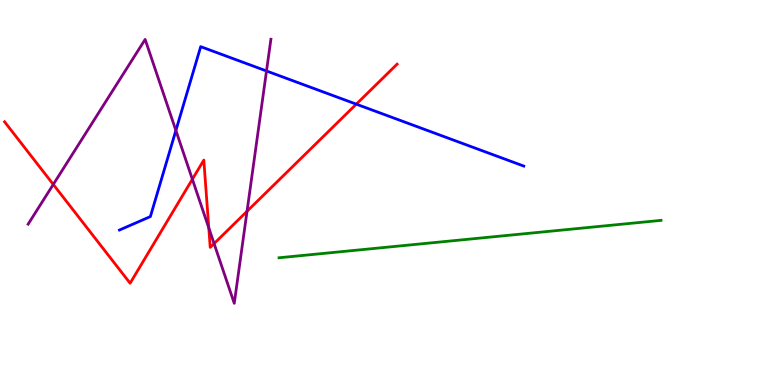[{'lines': ['blue', 'red'], 'intersections': [{'x': 4.6, 'y': 7.29}]}, {'lines': ['green', 'red'], 'intersections': []}, {'lines': ['purple', 'red'], 'intersections': [{'x': 0.688, 'y': 5.21}, {'x': 2.48, 'y': 5.34}, {'x': 2.69, 'y': 4.08}, {'x': 2.76, 'y': 3.67}, {'x': 3.19, 'y': 4.51}]}, {'lines': ['blue', 'green'], 'intersections': []}, {'lines': ['blue', 'purple'], 'intersections': [{'x': 2.27, 'y': 6.61}, {'x': 3.44, 'y': 8.16}]}, {'lines': ['green', 'purple'], 'intersections': []}]